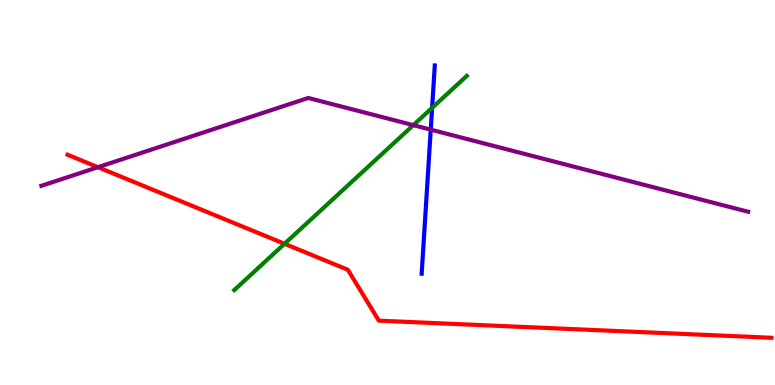[{'lines': ['blue', 'red'], 'intersections': []}, {'lines': ['green', 'red'], 'intersections': [{'x': 3.67, 'y': 3.67}]}, {'lines': ['purple', 'red'], 'intersections': [{'x': 1.26, 'y': 5.66}]}, {'lines': ['blue', 'green'], 'intersections': [{'x': 5.58, 'y': 7.2}]}, {'lines': ['blue', 'purple'], 'intersections': [{'x': 5.56, 'y': 6.63}]}, {'lines': ['green', 'purple'], 'intersections': [{'x': 5.33, 'y': 6.75}]}]